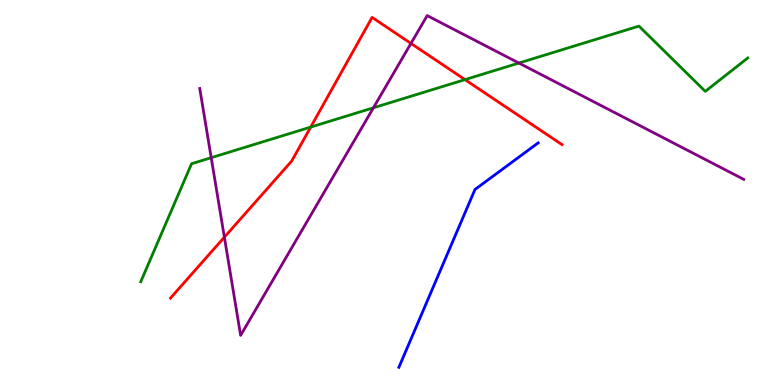[{'lines': ['blue', 'red'], 'intersections': []}, {'lines': ['green', 'red'], 'intersections': [{'x': 4.01, 'y': 6.7}, {'x': 6.0, 'y': 7.93}]}, {'lines': ['purple', 'red'], 'intersections': [{'x': 2.9, 'y': 3.84}, {'x': 5.3, 'y': 8.87}]}, {'lines': ['blue', 'green'], 'intersections': []}, {'lines': ['blue', 'purple'], 'intersections': []}, {'lines': ['green', 'purple'], 'intersections': [{'x': 2.73, 'y': 5.9}, {'x': 4.82, 'y': 7.2}, {'x': 6.7, 'y': 8.36}]}]